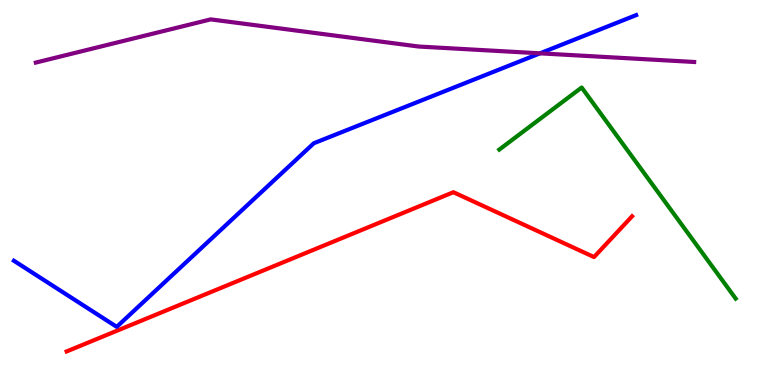[{'lines': ['blue', 'red'], 'intersections': []}, {'lines': ['green', 'red'], 'intersections': []}, {'lines': ['purple', 'red'], 'intersections': []}, {'lines': ['blue', 'green'], 'intersections': []}, {'lines': ['blue', 'purple'], 'intersections': [{'x': 6.97, 'y': 8.61}]}, {'lines': ['green', 'purple'], 'intersections': []}]